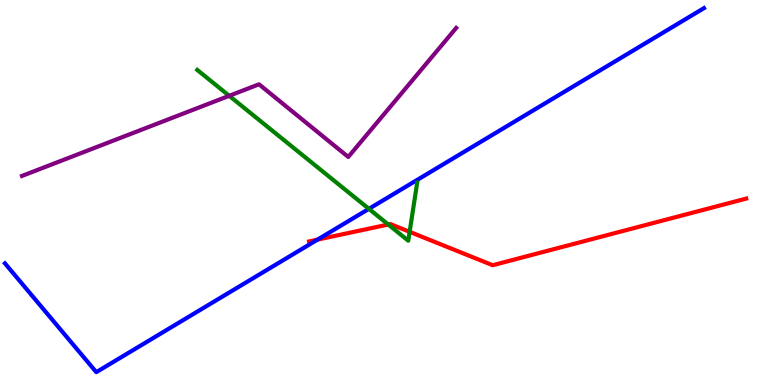[{'lines': ['blue', 'red'], 'intersections': [{'x': 4.1, 'y': 3.78}]}, {'lines': ['green', 'red'], 'intersections': [{'x': 5.01, 'y': 4.17}, {'x': 5.29, 'y': 3.98}]}, {'lines': ['purple', 'red'], 'intersections': []}, {'lines': ['blue', 'green'], 'intersections': [{'x': 4.76, 'y': 4.58}]}, {'lines': ['blue', 'purple'], 'intersections': []}, {'lines': ['green', 'purple'], 'intersections': [{'x': 2.96, 'y': 7.51}]}]